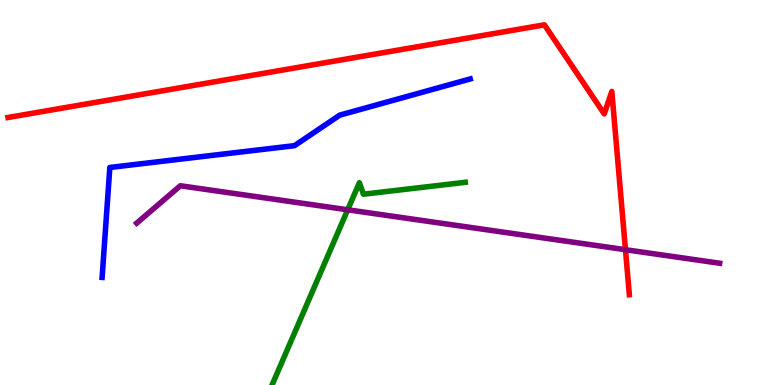[{'lines': ['blue', 'red'], 'intersections': []}, {'lines': ['green', 'red'], 'intersections': []}, {'lines': ['purple', 'red'], 'intersections': [{'x': 8.07, 'y': 3.51}]}, {'lines': ['blue', 'green'], 'intersections': []}, {'lines': ['blue', 'purple'], 'intersections': []}, {'lines': ['green', 'purple'], 'intersections': [{'x': 4.49, 'y': 4.55}]}]